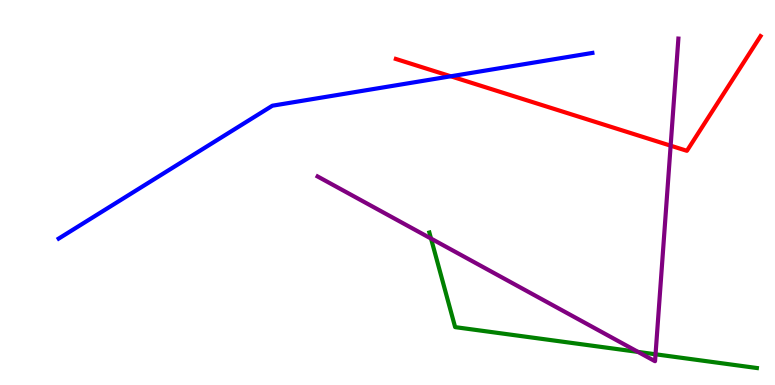[{'lines': ['blue', 'red'], 'intersections': [{'x': 5.82, 'y': 8.02}]}, {'lines': ['green', 'red'], 'intersections': []}, {'lines': ['purple', 'red'], 'intersections': [{'x': 8.65, 'y': 6.22}]}, {'lines': ['blue', 'green'], 'intersections': []}, {'lines': ['blue', 'purple'], 'intersections': []}, {'lines': ['green', 'purple'], 'intersections': [{'x': 5.56, 'y': 3.8}, {'x': 8.23, 'y': 0.859}, {'x': 8.46, 'y': 0.798}]}]